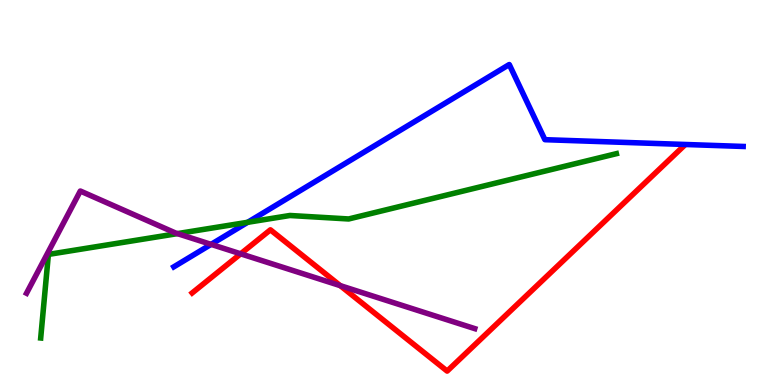[{'lines': ['blue', 'red'], 'intersections': []}, {'lines': ['green', 'red'], 'intersections': []}, {'lines': ['purple', 'red'], 'intersections': [{'x': 3.11, 'y': 3.41}, {'x': 4.39, 'y': 2.58}]}, {'lines': ['blue', 'green'], 'intersections': [{'x': 3.2, 'y': 4.23}]}, {'lines': ['blue', 'purple'], 'intersections': [{'x': 2.72, 'y': 3.65}]}, {'lines': ['green', 'purple'], 'intersections': [{'x': 2.29, 'y': 3.93}]}]